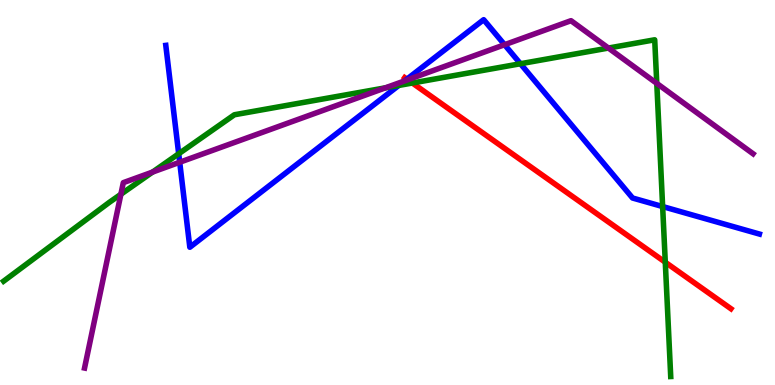[{'lines': ['blue', 'red'], 'intersections': [{'x': 5.25, 'y': 7.94}]}, {'lines': ['green', 'red'], 'intersections': [{'x': 5.32, 'y': 7.84}, {'x': 8.58, 'y': 3.19}]}, {'lines': ['purple', 'red'], 'intersections': [{'x': 5.26, 'y': 7.93}]}, {'lines': ['blue', 'green'], 'intersections': [{'x': 2.31, 'y': 6.01}, {'x': 5.15, 'y': 7.78}, {'x': 6.72, 'y': 8.34}, {'x': 8.55, 'y': 4.64}]}, {'lines': ['blue', 'purple'], 'intersections': [{'x': 2.32, 'y': 5.79}, {'x': 5.22, 'y': 7.9}, {'x': 6.51, 'y': 8.84}]}, {'lines': ['green', 'purple'], 'intersections': [{'x': 1.56, 'y': 4.95}, {'x': 1.97, 'y': 5.53}, {'x': 4.97, 'y': 7.72}, {'x': 7.85, 'y': 8.75}, {'x': 8.47, 'y': 7.83}]}]